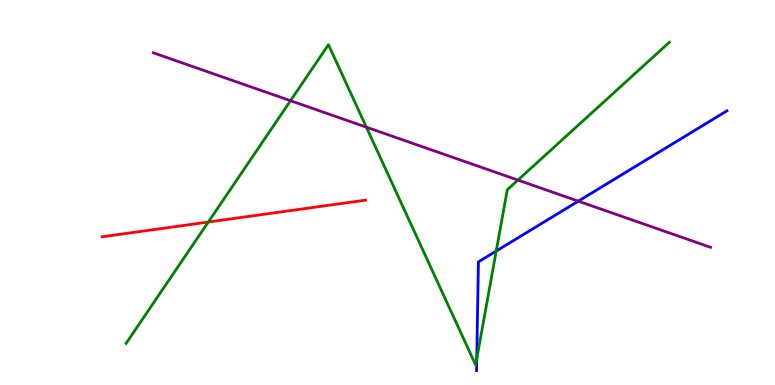[{'lines': ['blue', 'red'], 'intersections': []}, {'lines': ['green', 'red'], 'intersections': [{'x': 2.69, 'y': 4.23}]}, {'lines': ['purple', 'red'], 'intersections': []}, {'lines': ['blue', 'green'], 'intersections': [{'x': 6.15, 'y': 0.679}, {'x': 6.4, 'y': 3.48}]}, {'lines': ['blue', 'purple'], 'intersections': [{'x': 7.46, 'y': 4.78}]}, {'lines': ['green', 'purple'], 'intersections': [{'x': 3.75, 'y': 7.38}, {'x': 4.73, 'y': 6.7}, {'x': 6.68, 'y': 5.32}]}]